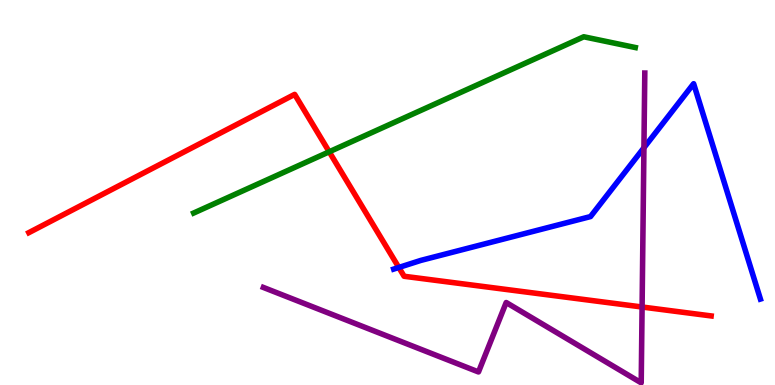[{'lines': ['blue', 'red'], 'intersections': [{'x': 5.15, 'y': 3.05}]}, {'lines': ['green', 'red'], 'intersections': [{'x': 4.25, 'y': 6.06}]}, {'lines': ['purple', 'red'], 'intersections': [{'x': 8.29, 'y': 2.03}]}, {'lines': ['blue', 'green'], 'intersections': []}, {'lines': ['blue', 'purple'], 'intersections': [{'x': 8.31, 'y': 6.16}]}, {'lines': ['green', 'purple'], 'intersections': []}]